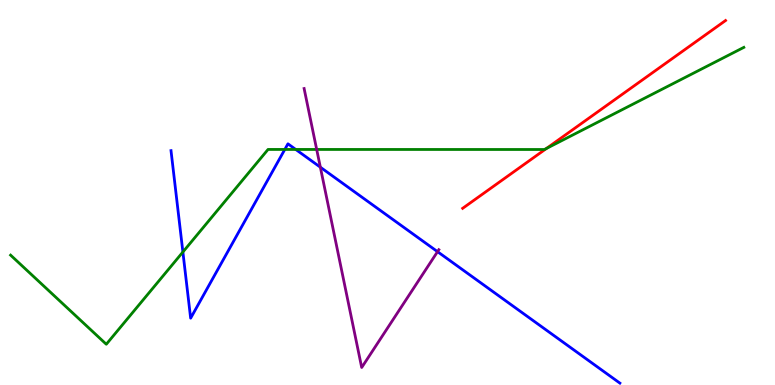[{'lines': ['blue', 'red'], 'intersections': []}, {'lines': ['green', 'red'], 'intersections': [{'x': 7.05, 'y': 6.14}]}, {'lines': ['purple', 'red'], 'intersections': []}, {'lines': ['blue', 'green'], 'intersections': [{'x': 2.36, 'y': 3.45}, {'x': 3.67, 'y': 6.12}, {'x': 3.82, 'y': 6.12}]}, {'lines': ['blue', 'purple'], 'intersections': [{'x': 4.13, 'y': 5.66}, {'x': 5.65, 'y': 3.46}]}, {'lines': ['green', 'purple'], 'intersections': [{'x': 4.09, 'y': 6.12}]}]